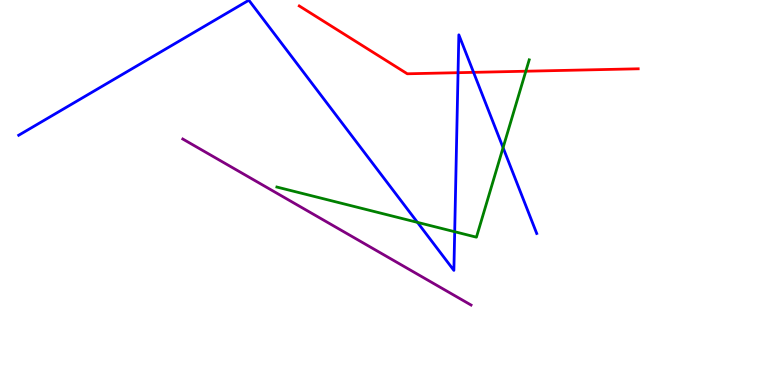[{'lines': ['blue', 'red'], 'intersections': [{'x': 5.91, 'y': 8.11}, {'x': 6.11, 'y': 8.12}]}, {'lines': ['green', 'red'], 'intersections': [{'x': 6.78, 'y': 8.15}]}, {'lines': ['purple', 'red'], 'intersections': []}, {'lines': ['blue', 'green'], 'intersections': [{'x': 5.39, 'y': 4.22}, {'x': 5.87, 'y': 3.98}, {'x': 6.49, 'y': 6.17}]}, {'lines': ['blue', 'purple'], 'intersections': []}, {'lines': ['green', 'purple'], 'intersections': []}]